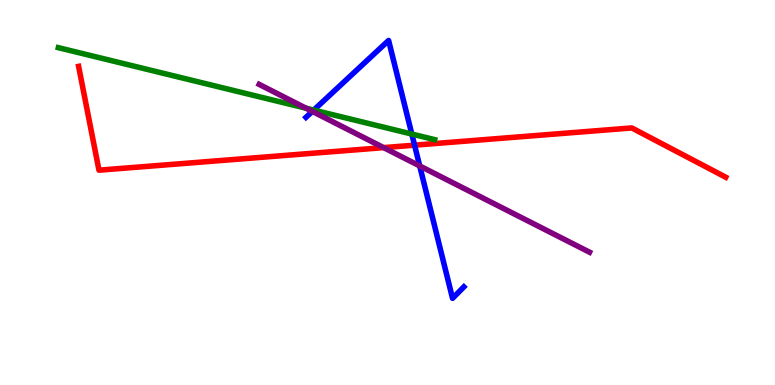[{'lines': ['blue', 'red'], 'intersections': [{'x': 5.35, 'y': 6.23}]}, {'lines': ['green', 'red'], 'intersections': []}, {'lines': ['purple', 'red'], 'intersections': [{'x': 4.95, 'y': 6.17}]}, {'lines': ['blue', 'green'], 'intersections': [{'x': 4.05, 'y': 7.14}, {'x': 5.31, 'y': 6.52}]}, {'lines': ['blue', 'purple'], 'intersections': [{'x': 4.03, 'y': 7.11}, {'x': 5.42, 'y': 5.69}]}, {'lines': ['green', 'purple'], 'intersections': [{'x': 3.95, 'y': 7.19}]}]